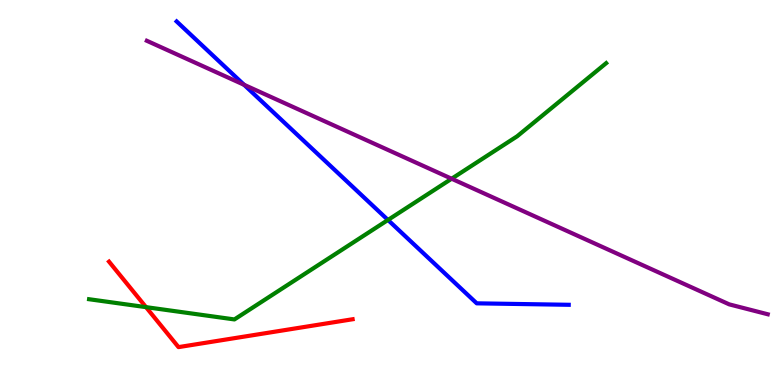[{'lines': ['blue', 'red'], 'intersections': []}, {'lines': ['green', 'red'], 'intersections': [{'x': 1.88, 'y': 2.02}]}, {'lines': ['purple', 'red'], 'intersections': []}, {'lines': ['blue', 'green'], 'intersections': [{'x': 5.01, 'y': 4.29}]}, {'lines': ['blue', 'purple'], 'intersections': [{'x': 3.15, 'y': 7.8}]}, {'lines': ['green', 'purple'], 'intersections': [{'x': 5.83, 'y': 5.36}]}]